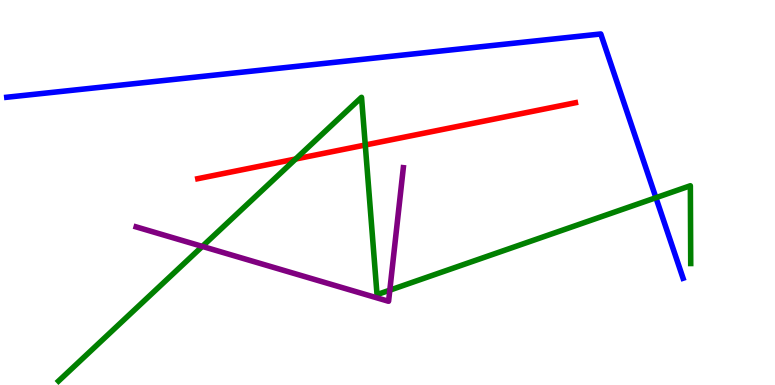[{'lines': ['blue', 'red'], 'intersections': []}, {'lines': ['green', 'red'], 'intersections': [{'x': 3.81, 'y': 5.87}, {'x': 4.71, 'y': 6.23}]}, {'lines': ['purple', 'red'], 'intersections': []}, {'lines': ['blue', 'green'], 'intersections': [{'x': 8.46, 'y': 4.86}]}, {'lines': ['blue', 'purple'], 'intersections': []}, {'lines': ['green', 'purple'], 'intersections': [{'x': 2.61, 'y': 3.6}, {'x': 5.03, 'y': 2.46}]}]